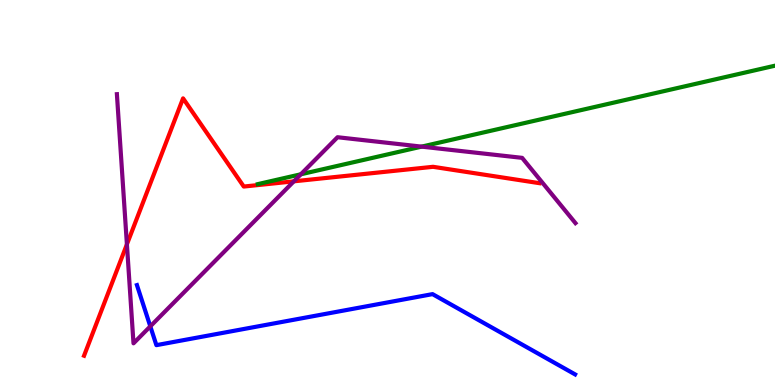[{'lines': ['blue', 'red'], 'intersections': []}, {'lines': ['green', 'red'], 'intersections': []}, {'lines': ['purple', 'red'], 'intersections': [{'x': 1.64, 'y': 3.65}, {'x': 3.79, 'y': 5.29}]}, {'lines': ['blue', 'green'], 'intersections': []}, {'lines': ['blue', 'purple'], 'intersections': [{'x': 1.94, 'y': 1.52}]}, {'lines': ['green', 'purple'], 'intersections': [{'x': 3.88, 'y': 5.47}, {'x': 5.44, 'y': 6.19}]}]